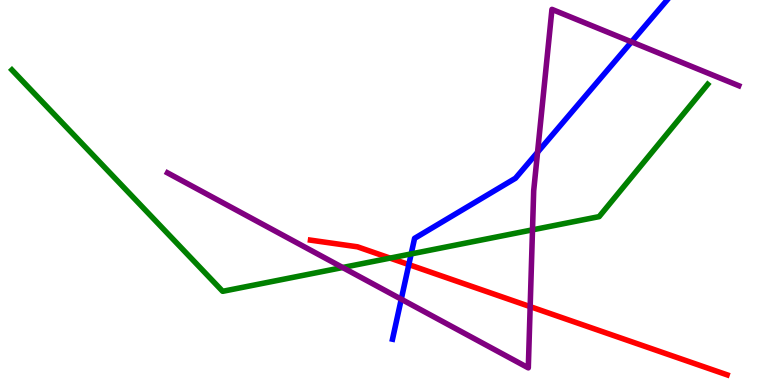[{'lines': ['blue', 'red'], 'intersections': [{'x': 5.28, 'y': 3.13}]}, {'lines': ['green', 'red'], 'intersections': [{'x': 5.03, 'y': 3.3}]}, {'lines': ['purple', 'red'], 'intersections': [{'x': 6.84, 'y': 2.04}]}, {'lines': ['blue', 'green'], 'intersections': [{'x': 5.31, 'y': 3.4}]}, {'lines': ['blue', 'purple'], 'intersections': [{'x': 5.18, 'y': 2.23}, {'x': 6.94, 'y': 6.05}, {'x': 8.15, 'y': 8.91}]}, {'lines': ['green', 'purple'], 'intersections': [{'x': 4.42, 'y': 3.05}, {'x': 6.87, 'y': 4.03}]}]